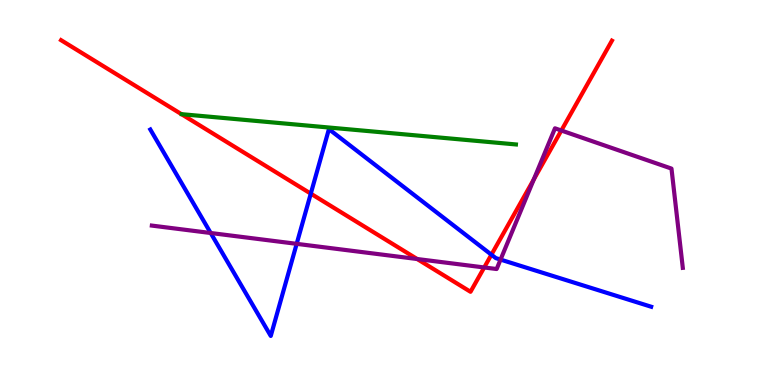[{'lines': ['blue', 'red'], 'intersections': [{'x': 4.01, 'y': 4.97}, {'x': 6.34, 'y': 3.38}]}, {'lines': ['green', 'red'], 'intersections': []}, {'lines': ['purple', 'red'], 'intersections': [{'x': 5.38, 'y': 3.27}, {'x': 6.25, 'y': 3.05}, {'x': 6.89, 'y': 5.34}, {'x': 7.24, 'y': 6.61}]}, {'lines': ['blue', 'green'], 'intersections': []}, {'lines': ['blue', 'purple'], 'intersections': [{'x': 2.72, 'y': 3.95}, {'x': 3.83, 'y': 3.67}, {'x': 6.46, 'y': 3.26}]}, {'lines': ['green', 'purple'], 'intersections': []}]